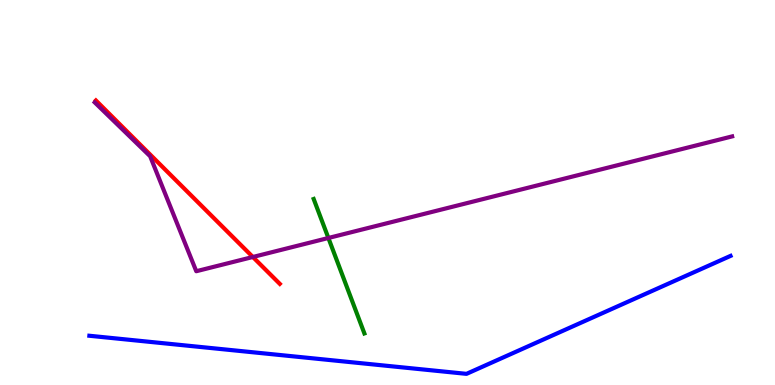[{'lines': ['blue', 'red'], 'intersections': []}, {'lines': ['green', 'red'], 'intersections': []}, {'lines': ['purple', 'red'], 'intersections': [{'x': 3.26, 'y': 3.32}]}, {'lines': ['blue', 'green'], 'intersections': []}, {'lines': ['blue', 'purple'], 'intersections': []}, {'lines': ['green', 'purple'], 'intersections': [{'x': 4.24, 'y': 3.82}]}]